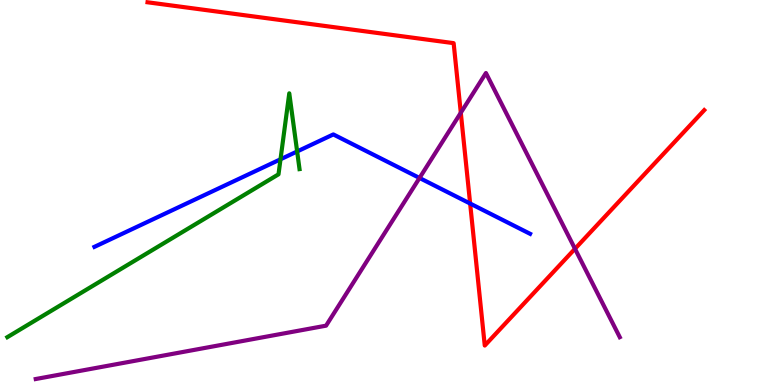[{'lines': ['blue', 'red'], 'intersections': [{'x': 6.07, 'y': 4.71}]}, {'lines': ['green', 'red'], 'intersections': []}, {'lines': ['purple', 'red'], 'intersections': [{'x': 5.95, 'y': 7.07}, {'x': 7.42, 'y': 3.54}]}, {'lines': ['blue', 'green'], 'intersections': [{'x': 3.62, 'y': 5.86}, {'x': 3.83, 'y': 6.07}]}, {'lines': ['blue', 'purple'], 'intersections': [{'x': 5.41, 'y': 5.38}]}, {'lines': ['green', 'purple'], 'intersections': []}]